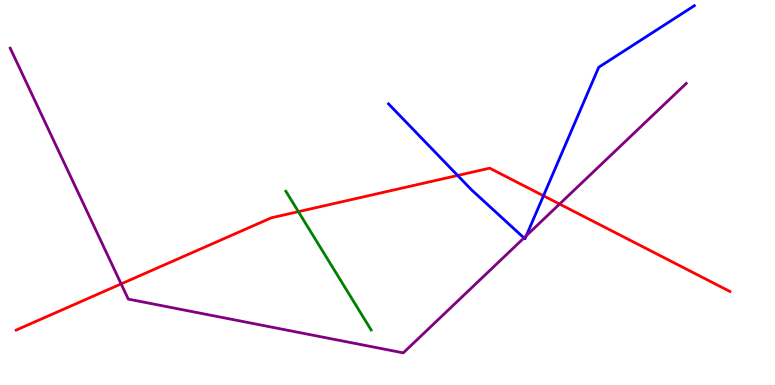[{'lines': ['blue', 'red'], 'intersections': [{'x': 5.91, 'y': 5.44}, {'x': 7.01, 'y': 4.91}]}, {'lines': ['green', 'red'], 'intersections': [{'x': 3.85, 'y': 4.5}]}, {'lines': ['purple', 'red'], 'intersections': [{'x': 1.56, 'y': 2.63}, {'x': 7.22, 'y': 4.7}]}, {'lines': ['blue', 'green'], 'intersections': []}, {'lines': ['blue', 'purple'], 'intersections': [{'x': 6.76, 'y': 3.82}, {'x': 6.79, 'y': 3.88}]}, {'lines': ['green', 'purple'], 'intersections': []}]